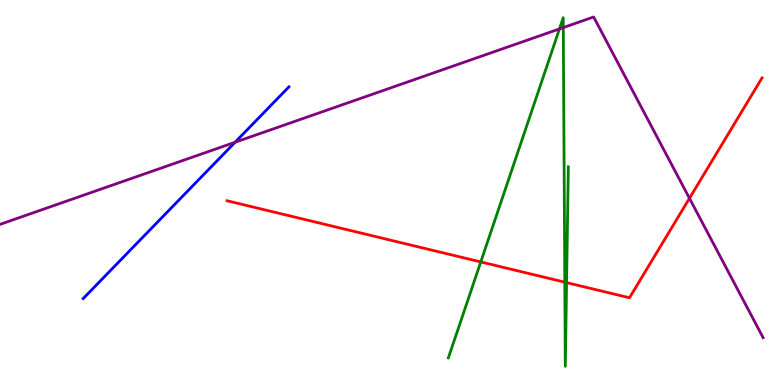[{'lines': ['blue', 'red'], 'intersections': []}, {'lines': ['green', 'red'], 'intersections': [{'x': 6.2, 'y': 3.2}, {'x': 7.29, 'y': 2.67}, {'x': 7.31, 'y': 2.66}]}, {'lines': ['purple', 'red'], 'intersections': [{'x': 8.9, 'y': 4.85}]}, {'lines': ['blue', 'green'], 'intersections': []}, {'lines': ['blue', 'purple'], 'intersections': [{'x': 3.03, 'y': 6.31}]}, {'lines': ['green', 'purple'], 'intersections': [{'x': 7.22, 'y': 9.25}, {'x': 7.27, 'y': 9.28}]}]